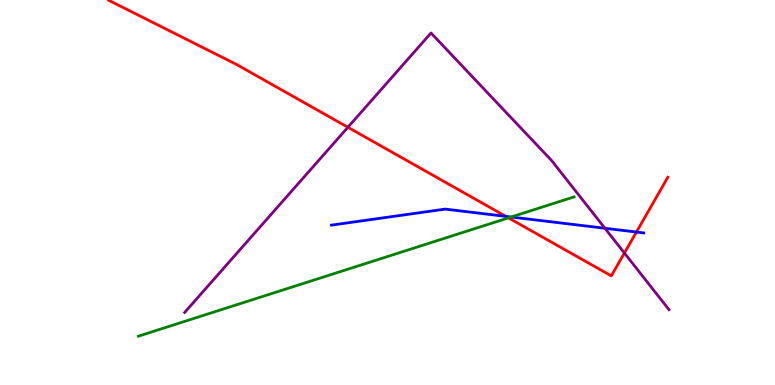[{'lines': ['blue', 'red'], 'intersections': [{'x': 6.53, 'y': 4.38}, {'x': 8.21, 'y': 3.97}]}, {'lines': ['green', 'red'], 'intersections': [{'x': 6.56, 'y': 4.34}]}, {'lines': ['purple', 'red'], 'intersections': [{'x': 4.49, 'y': 6.69}, {'x': 8.06, 'y': 3.43}]}, {'lines': ['blue', 'green'], 'intersections': [{'x': 6.6, 'y': 4.36}]}, {'lines': ['blue', 'purple'], 'intersections': [{'x': 7.81, 'y': 4.07}]}, {'lines': ['green', 'purple'], 'intersections': []}]